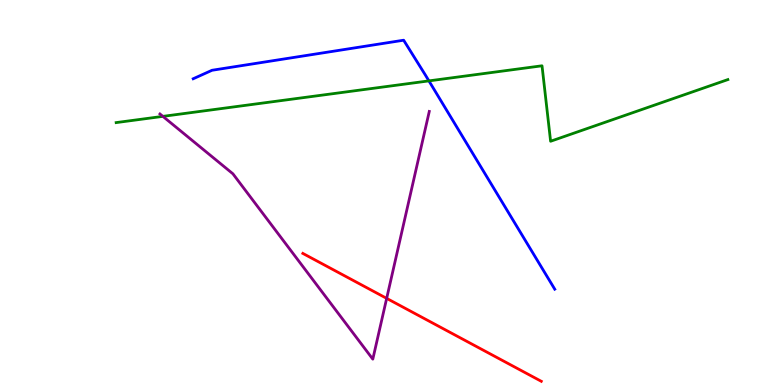[{'lines': ['blue', 'red'], 'intersections': []}, {'lines': ['green', 'red'], 'intersections': []}, {'lines': ['purple', 'red'], 'intersections': [{'x': 4.99, 'y': 2.25}]}, {'lines': ['blue', 'green'], 'intersections': [{'x': 5.53, 'y': 7.9}]}, {'lines': ['blue', 'purple'], 'intersections': []}, {'lines': ['green', 'purple'], 'intersections': [{'x': 2.1, 'y': 6.98}]}]